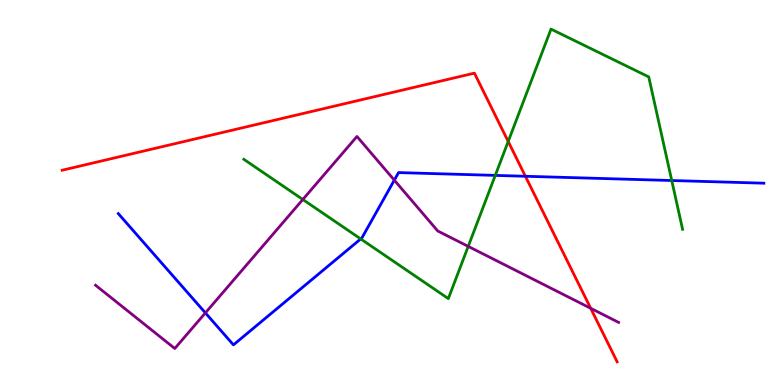[{'lines': ['blue', 'red'], 'intersections': [{'x': 6.78, 'y': 5.42}]}, {'lines': ['green', 'red'], 'intersections': [{'x': 6.56, 'y': 6.33}]}, {'lines': ['purple', 'red'], 'intersections': [{'x': 7.62, 'y': 1.99}]}, {'lines': ['blue', 'green'], 'intersections': [{'x': 4.65, 'y': 3.79}, {'x': 6.39, 'y': 5.44}, {'x': 8.67, 'y': 5.31}]}, {'lines': ['blue', 'purple'], 'intersections': [{'x': 2.65, 'y': 1.87}, {'x': 5.09, 'y': 5.32}]}, {'lines': ['green', 'purple'], 'intersections': [{'x': 3.91, 'y': 4.82}, {'x': 6.04, 'y': 3.6}]}]